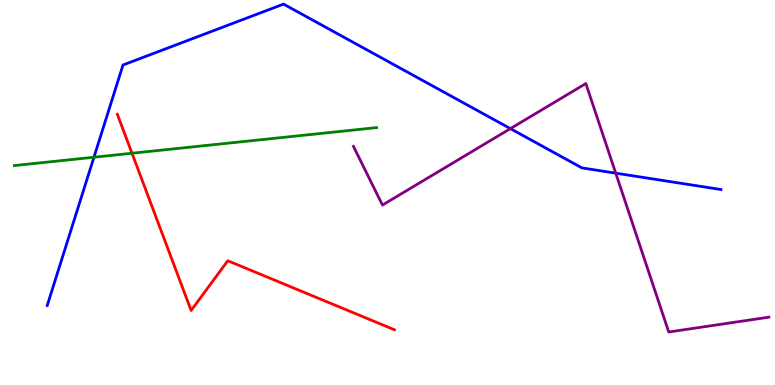[{'lines': ['blue', 'red'], 'intersections': []}, {'lines': ['green', 'red'], 'intersections': [{'x': 1.7, 'y': 6.02}]}, {'lines': ['purple', 'red'], 'intersections': []}, {'lines': ['blue', 'green'], 'intersections': [{'x': 1.21, 'y': 5.92}]}, {'lines': ['blue', 'purple'], 'intersections': [{'x': 6.59, 'y': 6.66}, {'x': 7.95, 'y': 5.5}]}, {'lines': ['green', 'purple'], 'intersections': []}]